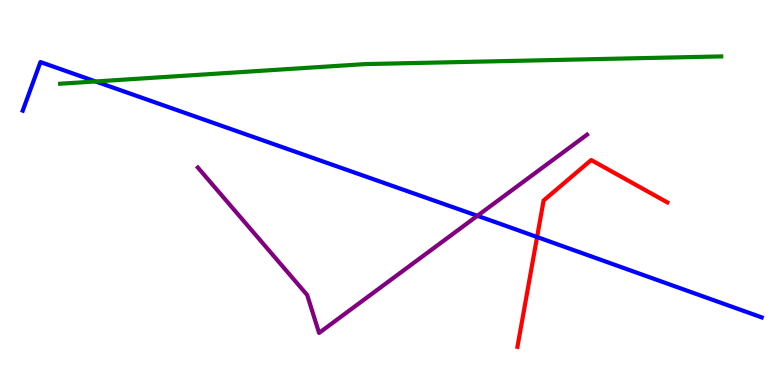[{'lines': ['blue', 'red'], 'intersections': [{'x': 6.93, 'y': 3.84}]}, {'lines': ['green', 'red'], 'intersections': []}, {'lines': ['purple', 'red'], 'intersections': []}, {'lines': ['blue', 'green'], 'intersections': [{'x': 1.23, 'y': 7.88}]}, {'lines': ['blue', 'purple'], 'intersections': [{'x': 6.16, 'y': 4.39}]}, {'lines': ['green', 'purple'], 'intersections': []}]